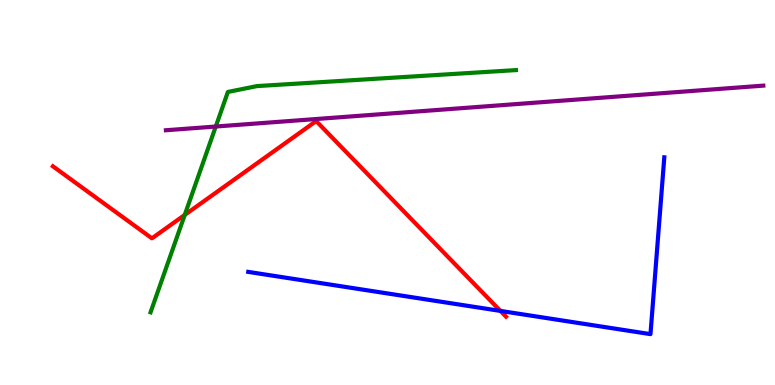[{'lines': ['blue', 'red'], 'intersections': [{'x': 6.46, 'y': 1.92}]}, {'lines': ['green', 'red'], 'intersections': [{'x': 2.38, 'y': 4.42}]}, {'lines': ['purple', 'red'], 'intersections': []}, {'lines': ['blue', 'green'], 'intersections': []}, {'lines': ['blue', 'purple'], 'intersections': []}, {'lines': ['green', 'purple'], 'intersections': [{'x': 2.78, 'y': 6.71}]}]